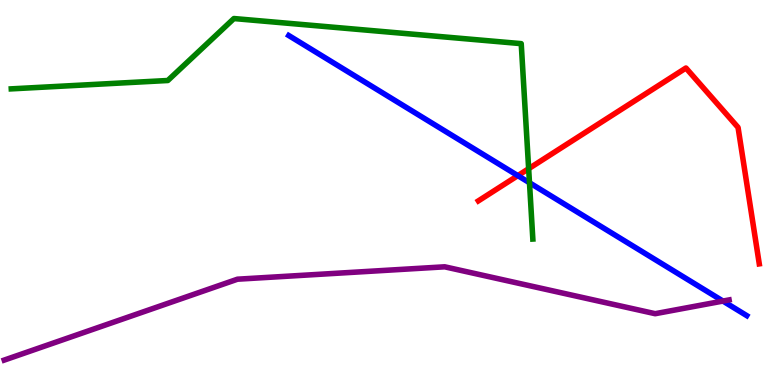[{'lines': ['blue', 'red'], 'intersections': [{'x': 6.68, 'y': 5.44}]}, {'lines': ['green', 'red'], 'intersections': [{'x': 6.82, 'y': 5.62}]}, {'lines': ['purple', 'red'], 'intersections': []}, {'lines': ['blue', 'green'], 'intersections': [{'x': 6.83, 'y': 5.25}]}, {'lines': ['blue', 'purple'], 'intersections': [{'x': 9.33, 'y': 2.18}]}, {'lines': ['green', 'purple'], 'intersections': []}]